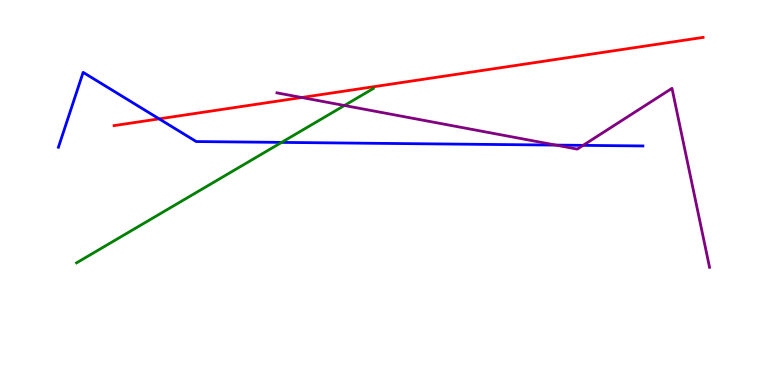[{'lines': ['blue', 'red'], 'intersections': [{'x': 2.05, 'y': 6.91}]}, {'lines': ['green', 'red'], 'intersections': []}, {'lines': ['purple', 'red'], 'intersections': [{'x': 3.89, 'y': 7.47}]}, {'lines': ['blue', 'green'], 'intersections': [{'x': 3.63, 'y': 6.3}]}, {'lines': ['blue', 'purple'], 'intersections': [{'x': 7.17, 'y': 6.23}, {'x': 7.52, 'y': 6.22}]}, {'lines': ['green', 'purple'], 'intersections': [{'x': 4.44, 'y': 7.26}]}]